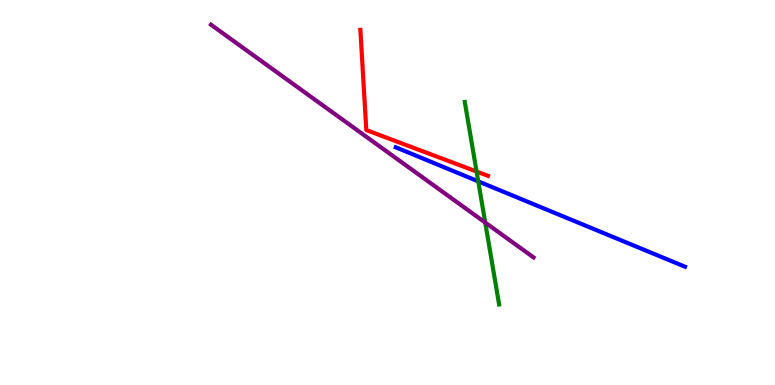[{'lines': ['blue', 'red'], 'intersections': []}, {'lines': ['green', 'red'], 'intersections': [{'x': 6.15, 'y': 5.54}]}, {'lines': ['purple', 'red'], 'intersections': []}, {'lines': ['blue', 'green'], 'intersections': [{'x': 6.17, 'y': 5.29}]}, {'lines': ['blue', 'purple'], 'intersections': []}, {'lines': ['green', 'purple'], 'intersections': [{'x': 6.26, 'y': 4.22}]}]